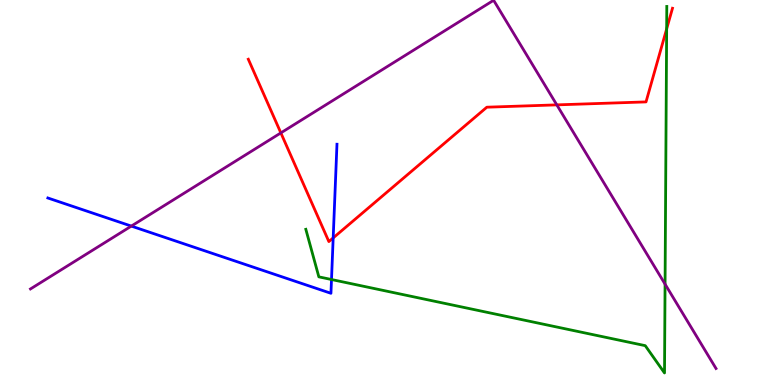[{'lines': ['blue', 'red'], 'intersections': [{'x': 4.3, 'y': 3.82}]}, {'lines': ['green', 'red'], 'intersections': [{'x': 8.6, 'y': 9.25}]}, {'lines': ['purple', 'red'], 'intersections': [{'x': 3.62, 'y': 6.55}, {'x': 7.18, 'y': 7.28}]}, {'lines': ['blue', 'green'], 'intersections': [{'x': 4.28, 'y': 2.74}]}, {'lines': ['blue', 'purple'], 'intersections': [{'x': 1.69, 'y': 4.13}]}, {'lines': ['green', 'purple'], 'intersections': [{'x': 8.58, 'y': 2.62}]}]